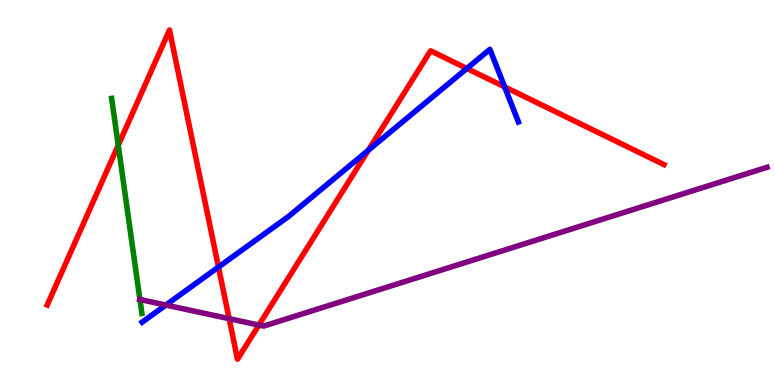[{'lines': ['blue', 'red'], 'intersections': [{'x': 2.82, 'y': 3.06}, {'x': 4.75, 'y': 6.1}, {'x': 6.02, 'y': 8.22}, {'x': 6.51, 'y': 7.74}]}, {'lines': ['green', 'red'], 'intersections': [{'x': 1.53, 'y': 6.23}]}, {'lines': ['purple', 'red'], 'intersections': [{'x': 2.96, 'y': 1.72}, {'x': 3.34, 'y': 1.56}]}, {'lines': ['blue', 'green'], 'intersections': []}, {'lines': ['blue', 'purple'], 'intersections': [{'x': 2.14, 'y': 2.08}]}, {'lines': ['green', 'purple'], 'intersections': [{'x': 1.81, 'y': 2.22}]}]